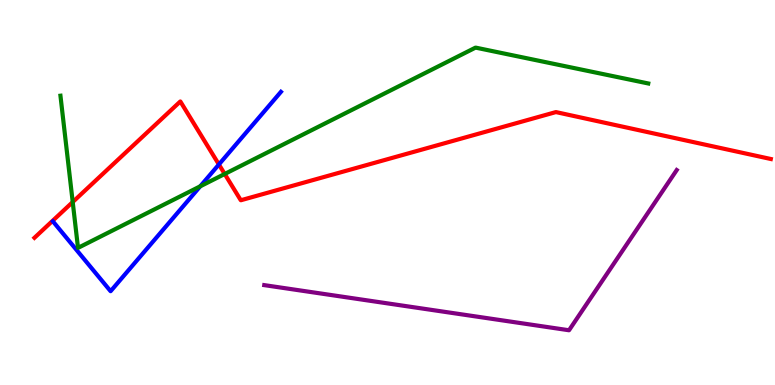[{'lines': ['blue', 'red'], 'intersections': [{'x': 2.82, 'y': 5.73}]}, {'lines': ['green', 'red'], 'intersections': [{'x': 0.938, 'y': 4.75}, {'x': 2.9, 'y': 5.48}]}, {'lines': ['purple', 'red'], 'intersections': []}, {'lines': ['blue', 'green'], 'intersections': [{'x': 2.58, 'y': 5.16}]}, {'lines': ['blue', 'purple'], 'intersections': []}, {'lines': ['green', 'purple'], 'intersections': []}]